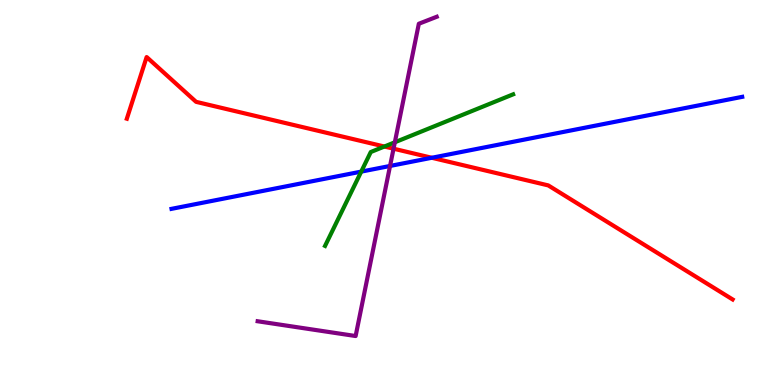[{'lines': ['blue', 'red'], 'intersections': [{'x': 5.57, 'y': 5.9}]}, {'lines': ['green', 'red'], 'intersections': [{'x': 4.96, 'y': 6.19}]}, {'lines': ['purple', 'red'], 'intersections': [{'x': 5.08, 'y': 6.14}]}, {'lines': ['blue', 'green'], 'intersections': [{'x': 4.66, 'y': 5.54}]}, {'lines': ['blue', 'purple'], 'intersections': [{'x': 5.03, 'y': 5.69}]}, {'lines': ['green', 'purple'], 'intersections': [{'x': 5.09, 'y': 6.3}]}]